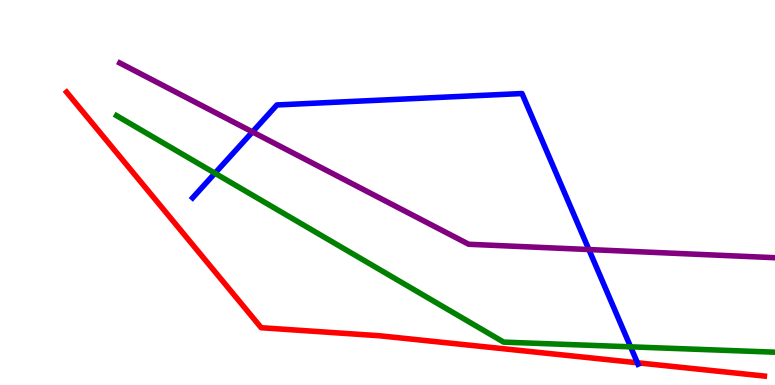[{'lines': ['blue', 'red'], 'intersections': [{'x': 8.22, 'y': 0.577}]}, {'lines': ['green', 'red'], 'intersections': []}, {'lines': ['purple', 'red'], 'intersections': []}, {'lines': ['blue', 'green'], 'intersections': [{'x': 2.77, 'y': 5.5}, {'x': 8.14, 'y': 0.991}]}, {'lines': ['blue', 'purple'], 'intersections': [{'x': 3.26, 'y': 6.57}, {'x': 7.6, 'y': 3.52}]}, {'lines': ['green', 'purple'], 'intersections': []}]